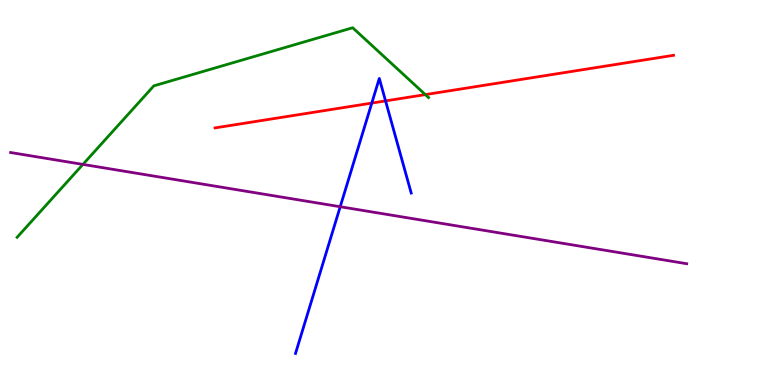[{'lines': ['blue', 'red'], 'intersections': [{'x': 4.8, 'y': 7.32}, {'x': 4.97, 'y': 7.38}]}, {'lines': ['green', 'red'], 'intersections': [{'x': 5.49, 'y': 7.54}]}, {'lines': ['purple', 'red'], 'intersections': []}, {'lines': ['blue', 'green'], 'intersections': []}, {'lines': ['blue', 'purple'], 'intersections': [{'x': 4.39, 'y': 4.63}]}, {'lines': ['green', 'purple'], 'intersections': [{'x': 1.07, 'y': 5.73}]}]